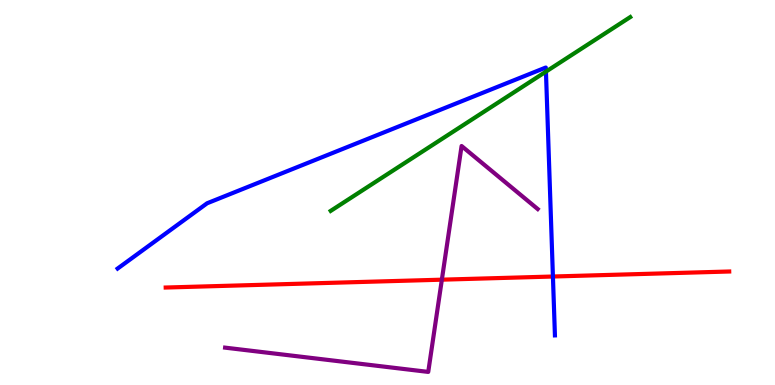[{'lines': ['blue', 'red'], 'intersections': [{'x': 7.13, 'y': 2.82}]}, {'lines': ['green', 'red'], 'intersections': []}, {'lines': ['purple', 'red'], 'intersections': [{'x': 5.7, 'y': 2.74}]}, {'lines': ['blue', 'green'], 'intersections': [{'x': 7.04, 'y': 8.14}]}, {'lines': ['blue', 'purple'], 'intersections': []}, {'lines': ['green', 'purple'], 'intersections': []}]